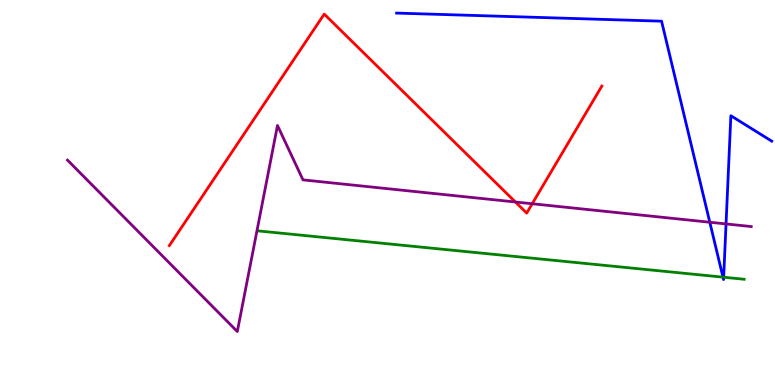[{'lines': ['blue', 'red'], 'intersections': []}, {'lines': ['green', 'red'], 'intersections': []}, {'lines': ['purple', 'red'], 'intersections': [{'x': 6.65, 'y': 4.75}, {'x': 6.87, 'y': 4.71}]}, {'lines': ['blue', 'green'], 'intersections': [{'x': 9.33, 'y': 2.8}, {'x': 9.34, 'y': 2.8}]}, {'lines': ['blue', 'purple'], 'intersections': [{'x': 9.16, 'y': 4.23}, {'x': 9.37, 'y': 4.18}]}, {'lines': ['green', 'purple'], 'intersections': []}]